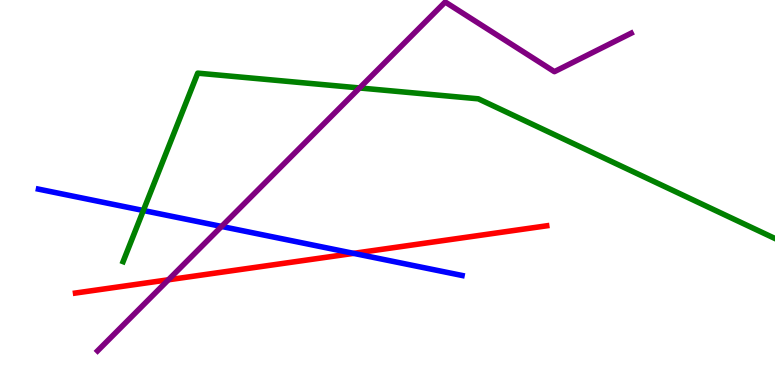[{'lines': ['blue', 'red'], 'intersections': [{'x': 4.56, 'y': 3.42}]}, {'lines': ['green', 'red'], 'intersections': []}, {'lines': ['purple', 'red'], 'intersections': [{'x': 2.17, 'y': 2.73}]}, {'lines': ['blue', 'green'], 'intersections': [{'x': 1.85, 'y': 4.53}]}, {'lines': ['blue', 'purple'], 'intersections': [{'x': 2.86, 'y': 4.12}]}, {'lines': ['green', 'purple'], 'intersections': [{'x': 4.64, 'y': 7.72}]}]